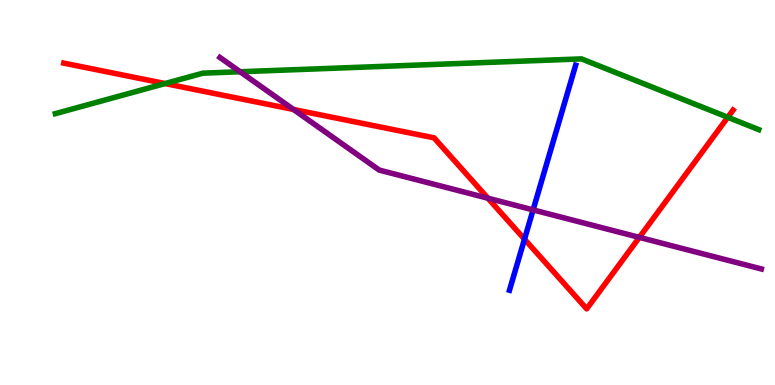[{'lines': ['blue', 'red'], 'intersections': [{'x': 6.77, 'y': 3.79}]}, {'lines': ['green', 'red'], 'intersections': [{'x': 2.13, 'y': 7.83}, {'x': 9.39, 'y': 6.95}]}, {'lines': ['purple', 'red'], 'intersections': [{'x': 3.79, 'y': 7.16}, {'x': 6.3, 'y': 4.85}, {'x': 8.25, 'y': 3.83}]}, {'lines': ['blue', 'green'], 'intersections': []}, {'lines': ['blue', 'purple'], 'intersections': [{'x': 6.88, 'y': 4.55}]}, {'lines': ['green', 'purple'], 'intersections': [{'x': 3.1, 'y': 8.14}]}]